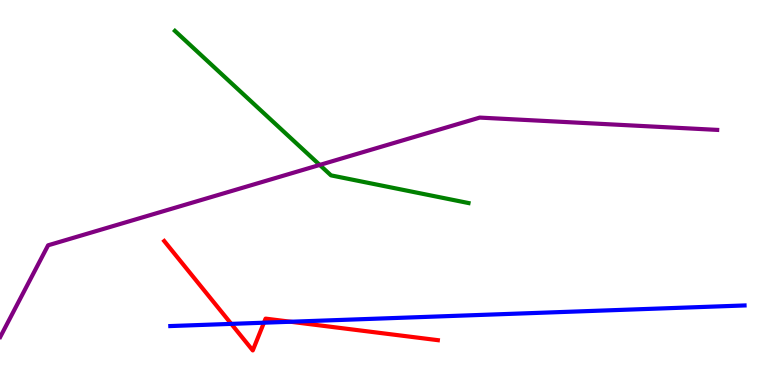[{'lines': ['blue', 'red'], 'intersections': [{'x': 2.98, 'y': 1.59}, {'x': 3.41, 'y': 1.62}, {'x': 3.75, 'y': 1.64}]}, {'lines': ['green', 'red'], 'intersections': []}, {'lines': ['purple', 'red'], 'intersections': []}, {'lines': ['blue', 'green'], 'intersections': []}, {'lines': ['blue', 'purple'], 'intersections': []}, {'lines': ['green', 'purple'], 'intersections': [{'x': 4.13, 'y': 5.72}]}]